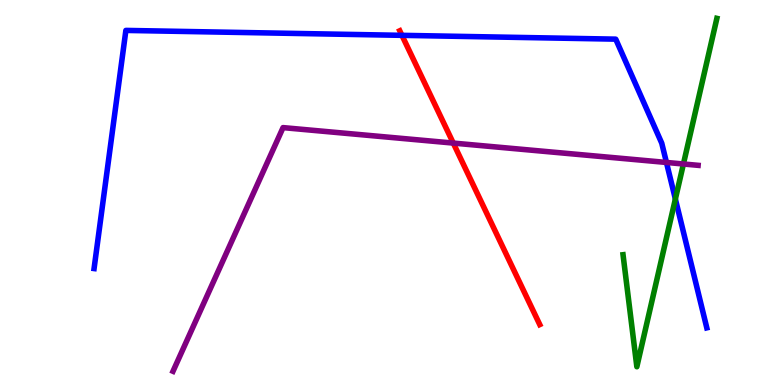[{'lines': ['blue', 'red'], 'intersections': [{'x': 5.19, 'y': 9.08}]}, {'lines': ['green', 'red'], 'intersections': []}, {'lines': ['purple', 'red'], 'intersections': [{'x': 5.85, 'y': 6.28}]}, {'lines': ['blue', 'green'], 'intersections': [{'x': 8.71, 'y': 4.83}]}, {'lines': ['blue', 'purple'], 'intersections': [{'x': 8.6, 'y': 5.78}]}, {'lines': ['green', 'purple'], 'intersections': [{'x': 8.82, 'y': 5.74}]}]